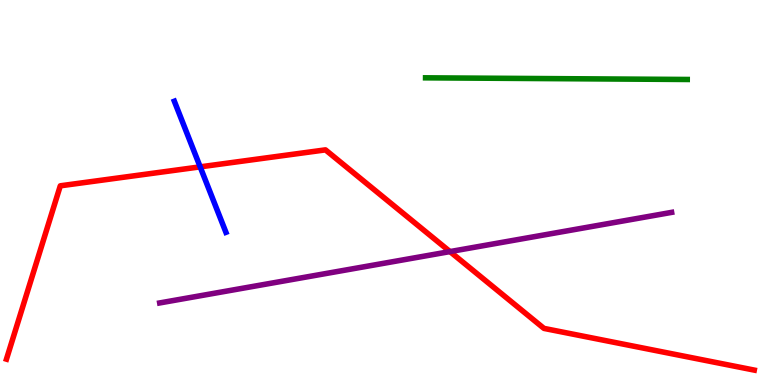[{'lines': ['blue', 'red'], 'intersections': [{'x': 2.58, 'y': 5.67}]}, {'lines': ['green', 'red'], 'intersections': []}, {'lines': ['purple', 'red'], 'intersections': [{'x': 5.81, 'y': 3.47}]}, {'lines': ['blue', 'green'], 'intersections': []}, {'lines': ['blue', 'purple'], 'intersections': []}, {'lines': ['green', 'purple'], 'intersections': []}]